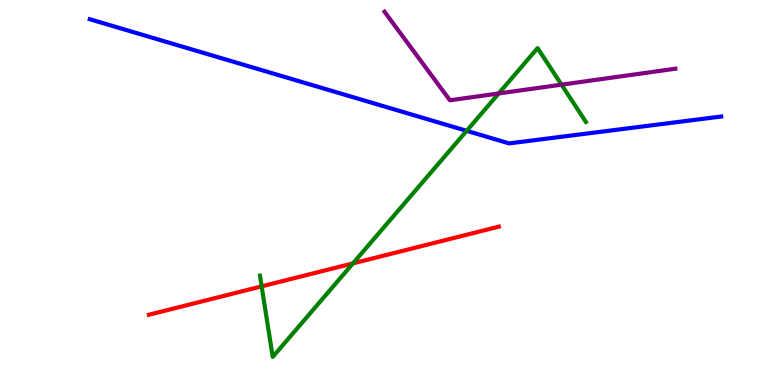[{'lines': ['blue', 'red'], 'intersections': []}, {'lines': ['green', 'red'], 'intersections': [{'x': 3.38, 'y': 2.56}, {'x': 4.55, 'y': 3.16}]}, {'lines': ['purple', 'red'], 'intersections': []}, {'lines': ['blue', 'green'], 'intersections': [{'x': 6.02, 'y': 6.6}]}, {'lines': ['blue', 'purple'], 'intersections': []}, {'lines': ['green', 'purple'], 'intersections': [{'x': 6.43, 'y': 7.57}, {'x': 7.25, 'y': 7.8}]}]